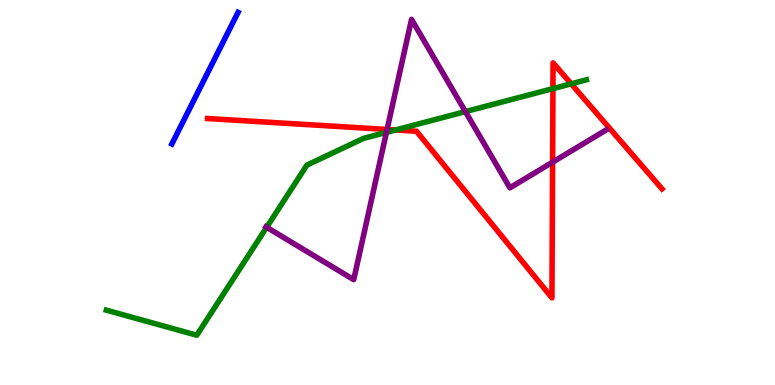[{'lines': ['blue', 'red'], 'intersections': []}, {'lines': ['green', 'red'], 'intersections': [{'x': 5.1, 'y': 6.62}, {'x': 7.13, 'y': 7.7}, {'x': 7.37, 'y': 7.82}]}, {'lines': ['purple', 'red'], 'intersections': [{'x': 4.99, 'y': 6.64}, {'x': 7.13, 'y': 5.79}]}, {'lines': ['blue', 'green'], 'intersections': []}, {'lines': ['blue', 'purple'], 'intersections': []}, {'lines': ['green', 'purple'], 'intersections': [{'x': 3.44, 'y': 4.1}, {'x': 4.99, 'y': 6.56}, {'x': 6.01, 'y': 7.1}]}]